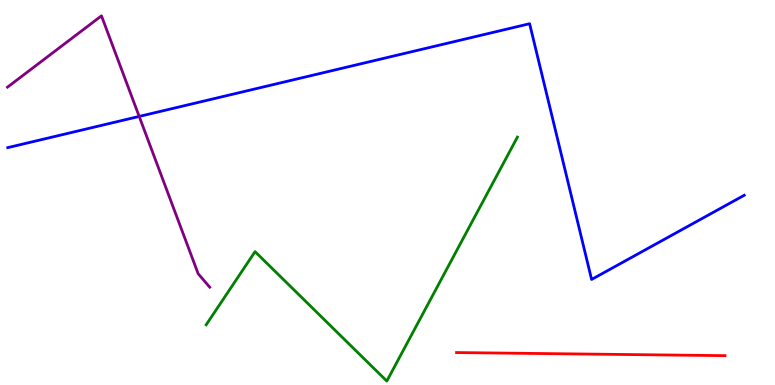[{'lines': ['blue', 'red'], 'intersections': []}, {'lines': ['green', 'red'], 'intersections': []}, {'lines': ['purple', 'red'], 'intersections': []}, {'lines': ['blue', 'green'], 'intersections': []}, {'lines': ['blue', 'purple'], 'intersections': [{'x': 1.8, 'y': 6.98}]}, {'lines': ['green', 'purple'], 'intersections': []}]